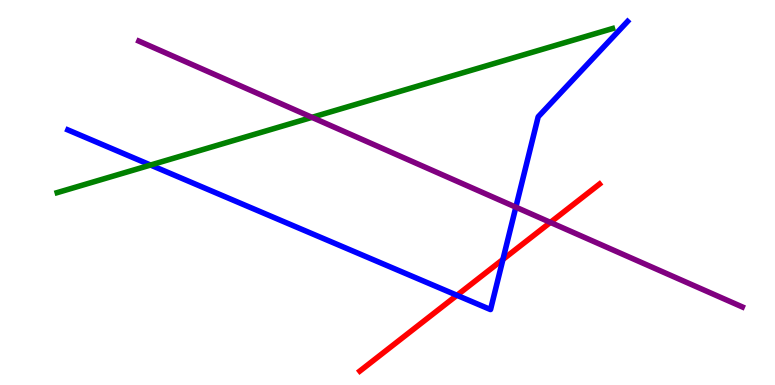[{'lines': ['blue', 'red'], 'intersections': [{'x': 5.9, 'y': 2.33}, {'x': 6.49, 'y': 3.26}]}, {'lines': ['green', 'red'], 'intersections': []}, {'lines': ['purple', 'red'], 'intersections': [{'x': 7.1, 'y': 4.22}]}, {'lines': ['blue', 'green'], 'intersections': [{'x': 1.94, 'y': 5.71}]}, {'lines': ['blue', 'purple'], 'intersections': [{'x': 6.66, 'y': 4.62}]}, {'lines': ['green', 'purple'], 'intersections': [{'x': 4.03, 'y': 6.95}]}]